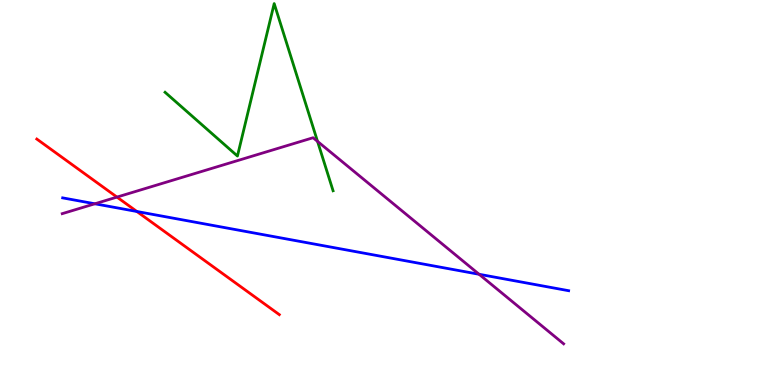[{'lines': ['blue', 'red'], 'intersections': [{'x': 1.77, 'y': 4.51}]}, {'lines': ['green', 'red'], 'intersections': []}, {'lines': ['purple', 'red'], 'intersections': [{'x': 1.51, 'y': 4.88}]}, {'lines': ['blue', 'green'], 'intersections': []}, {'lines': ['blue', 'purple'], 'intersections': [{'x': 1.22, 'y': 4.71}, {'x': 6.18, 'y': 2.88}]}, {'lines': ['green', 'purple'], 'intersections': [{'x': 4.1, 'y': 6.33}]}]